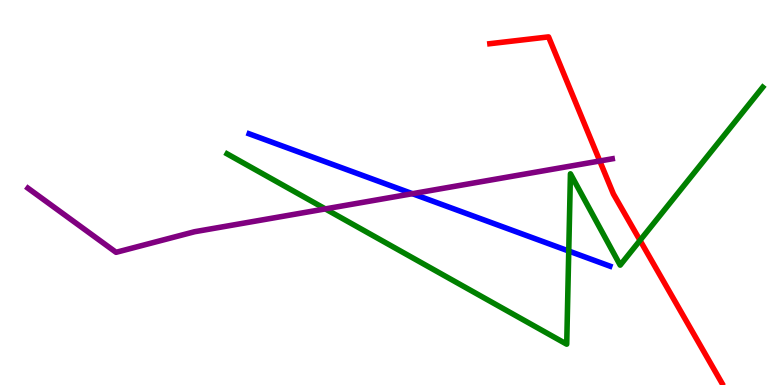[{'lines': ['blue', 'red'], 'intersections': []}, {'lines': ['green', 'red'], 'intersections': [{'x': 8.26, 'y': 3.76}]}, {'lines': ['purple', 'red'], 'intersections': [{'x': 7.74, 'y': 5.82}]}, {'lines': ['blue', 'green'], 'intersections': [{'x': 7.34, 'y': 3.48}]}, {'lines': ['blue', 'purple'], 'intersections': [{'x': 5.32, 'y': 4.97}]}, {'lines': ['green', 'purple'], 'intersections': [{'x': 4.2, 'y': 4.57}]}]